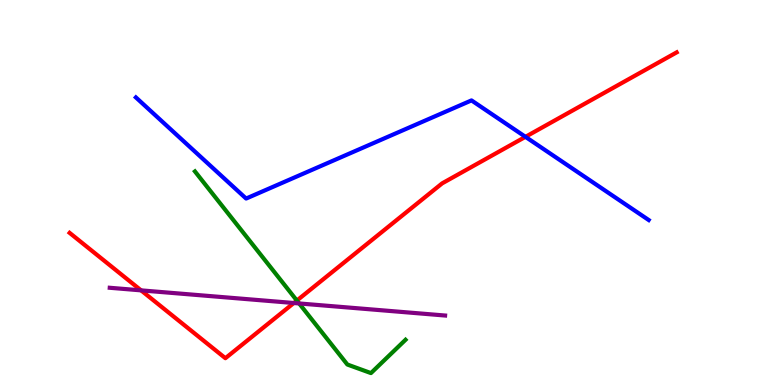[{'lines': ['blue', 'red'], 'intersections': [{'x': 6.78, 'y': 6.45}]}, {'lines': ['green', 'red'], 'intersections': [{'x': 3.83, 'y': 2.19}]}, {'lines': ['purple', 'red'], 'intersections': [{'x': 1.82, 'y': 2.46}, {'x': 3.79, 'y': 2.13}]}, {'lines': ['blue', 'green'], 'intersections': []}, {'lines': ['blue', 'purple'], 'intersections': []}, {'lines': ['green', 'purple'], 'intersections': [{'x': 3.86, 'y': 2.12}]}]